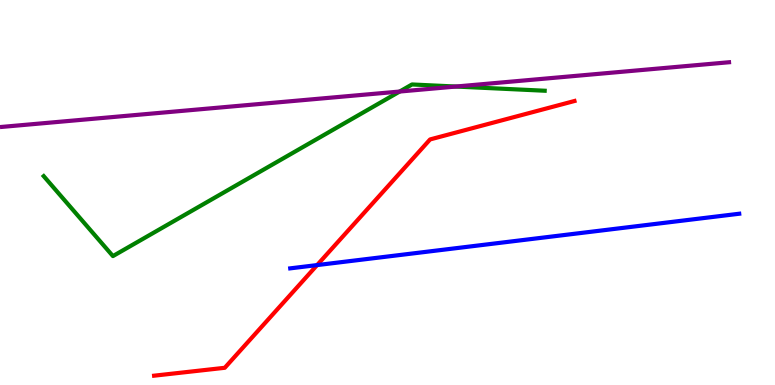[{'lines': ['blue', 'red'], 'intersections': [{'x': 4.09, 'y': 3.11}]}, {'lines': ['green', 'red'], 'intersections': []}, {'lines': ['purple', 'red'], 'intersections': []}, {'lines': ['blue', 'green'], 'intersections': []}, {'lines': ['blue', 'purple'], 'intersections': []}, {'lines': ['green', 'purple'], 'intersections': [{'x': 5.16, 'y': 7.62}, {'x': 5.88, 'y': 7.75}]}]